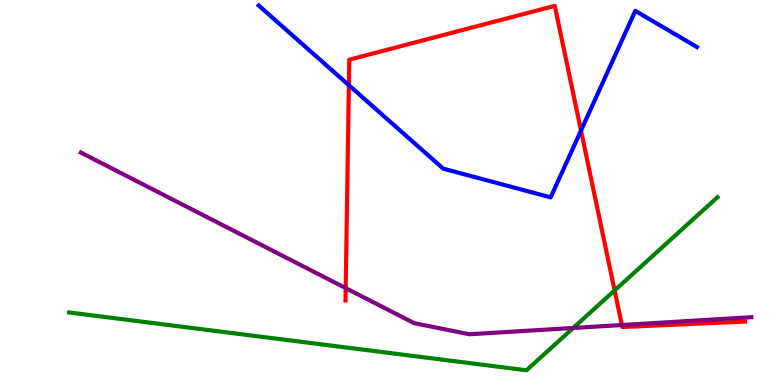[{'lines': ['blue', 'red'], 'intersections': [{'x': 4.5, 'y': 7.79}, {'x': 7.5, 'y': 6.61}]}, {'lines': ['green', 'red'], 'intersections': [{'x': 7.93, 'y': 2.46}]}, {'lines': ['purple', 'red'], 'intersections': [{'x': 4.46, 'y': 2.52}, {'x': 8.02, 'y': 1.56}]}, {'lines': ['blue', 'green'], 'intersections': []}, {'lines': ['blue', 'purple'], 'intersections': []}, {'lines': ['green', 'purple'], 'intersections': [{'x': 7.4, 'y': 1.48}]}]